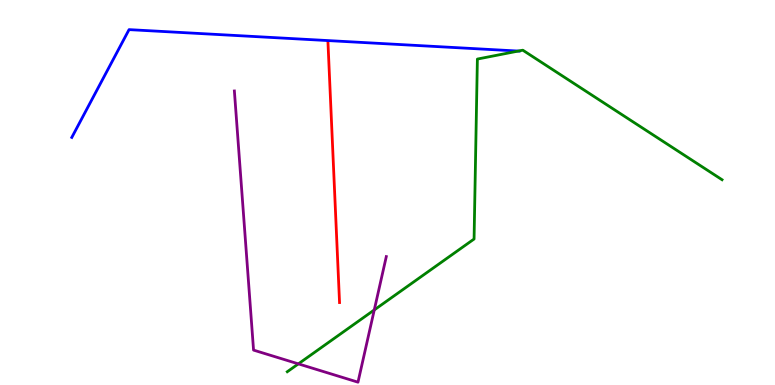[{'lines': ['blue', 'red'], 'intersections': []}, {'lines': ['green', 'red'], 'intersections': []}, {'lines': ['purple', 'red'], 'intersections': []}, {'lines': ['blue', 'green'], 'intersections': [{'x': 6.69, 'y': 8.67}]}, {'lines': ['blue', 'purple'], 'intersections': []}, {'lines': ['green', 'purple'], 'intersections': [{'x': 3.85, 'y': 0.549}, {'x': 4.83, 'y': 1.95}]}]